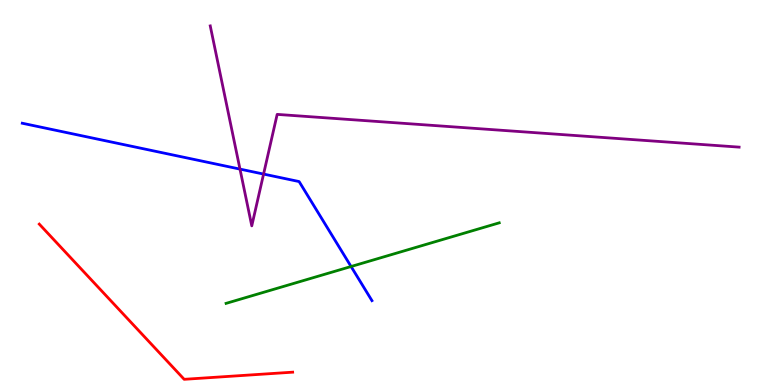[{'lines': ['blue', 'red'], 'intersections': []}, {'lines': ['green', 'red'], 'intersections': []}, {'lines': ['purple', 'red'], 'intersections': []}, {'lines': ['blue', 'green'], 'intersections': [{'x': 4.53, 'y': 3.08}]}, {'lines': ['blue', 'purple'], 'intersections': [{'x': 3.1, 'y': 5.61}, {'x': 3.4, 'y': 5.48}]}, {'lines': ['green', 'purple'], 'intersections': []}]